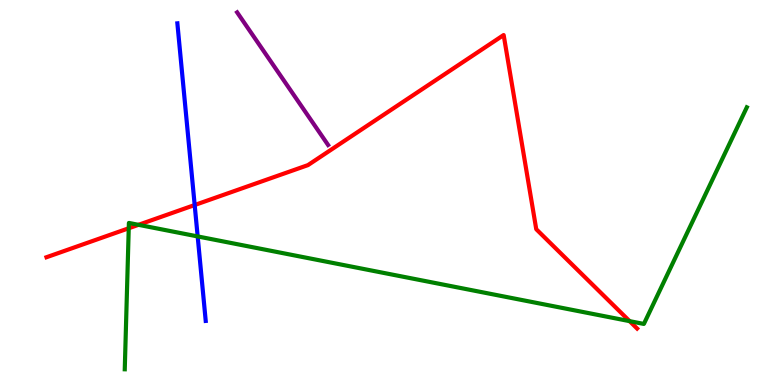[{'lines': ['blue', 'red'], 'intersections': [{'x': 2.51, 'y': 4.67}]}, {'lines': ['green', 'red'], 'intersections': [{'x': 1.66, 'y': 4.07}, {'x': 1.79, 'y': 4.16}, {'x': 8.12, 'y': 1.66}]}, {'lines': ['purple', 'red'], 'intersections': []}, {'lines': ['blue', 'green'], 'intersections': [{'x': 2.55, 'y': 3.86}]}, {'lines': ['blue', 'purple'], 'intersections': []}, {'lines': ['green', 'purple'], 'intersections': []}]